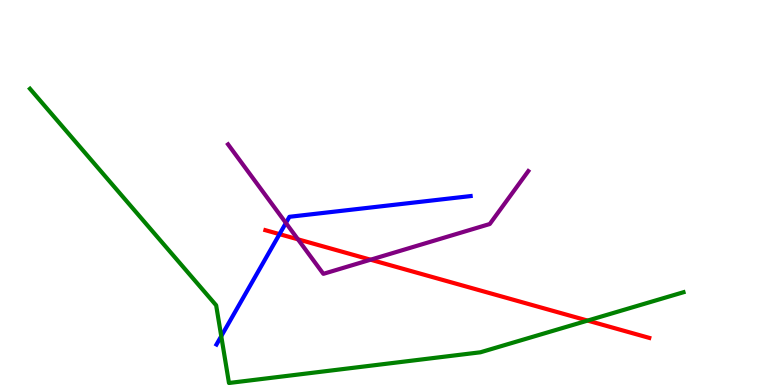[{'lines': ['blue', 'red'], 'intersections': [{'x': 3.61, 'y': 3.92}]}, {'lines': ['green', 'red'], 'intersections': [{'x': 7.58, 'y': 1.67}]}, {'lines': ['purple', 'red'], 'intersections': [{'x': 3.84, 'y': 3.78}, {'x': 4.78, 'y': 3.25}]}, {'lines': ['blue', 'green'], 'intersections': [{'x': 2.85, 'y': 1.27}]}, {'lines': ['blue', 'purple'], 'intersections': [{'x': 3.69, 'y': 4.21}]}, {'lines': ['green', 'purple'], 'intersections': []}]